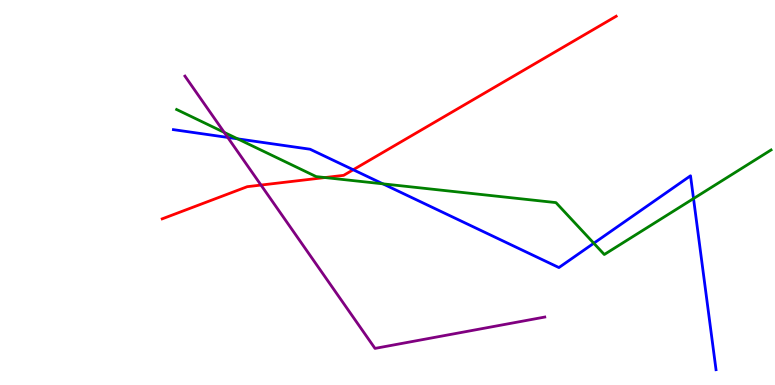[{'lines': ['blue', 'red'], 'intersections': [{'x': 4.56, 'y': 5.59}]}, {'lines': ['green', 'red'], 'intersections': [{'x': 4.19, 'y': 5.39}]}, {'lines': ['purple', 'red'], 'intersections': [{'x': 3.37, 'y': 5.19}]}, {'lines': ['blue', 'green'], 'intersections': [{'x': 3.07, 'y': 6.39}, {'x': 4.94, 'y': 5.23}, {'x': 7.66, 'y': 3.68}, {'x': 8.95, 'y': 4.84}]}, {'lines': ['blue', 'purple'], 'intersections': [{'x': 2.94, 'y': 6.43}]}, {'lines': ['green', 'purple'], 'intersections': [{'x': 2.89, 'y': 6.56}]}]